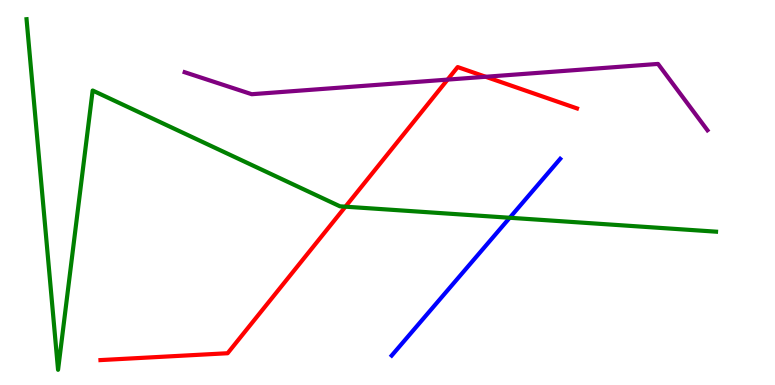[{'lines': ['blue', 'red'], 'intersections': []}, {'lines': ['green', 'red'], 'intersections': [{'x': 4.46, 'y': 4.63}]}, {'lines': ['purple', 'red'], 'intersections': [{'x': 5.78, 'y': 7.93}, {'x': 6.27, 'y': 8.01}]}, {'lines': ['blue', 'green'], 'intersections': [{'x': 6.58, 'y': 4.34}]}, {'lines': ['blue', 'purple'], 'intersections': []}, {'lines': ['green', 'purple'], 'intersections': []}]